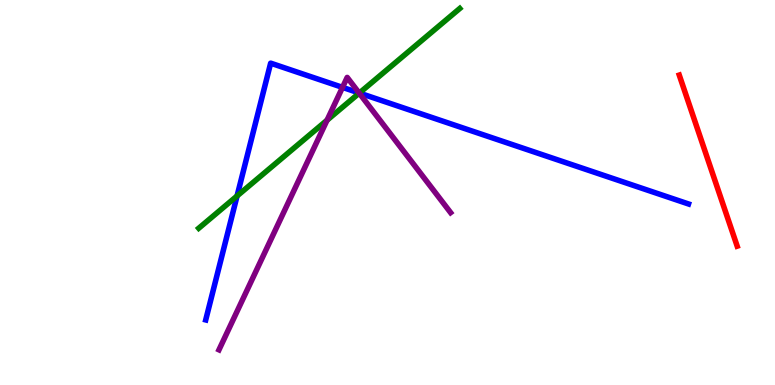[{'lines': ['blue', 'red'], 'intersections': []}, {'lines': ['green', 'red'], 'intersections': []}, {'lines': ['purple', 'red'], 'intersections': []}, {'lines': ['blue', 'green'], 'intersections': [{'x': 3.06, 'y': 4.91}, {'x': 4.64, 'y': 7.58}]}, {'lines': ['blue', 'purple'], 'intersections': [{'x': 4.42, 'y': 7.73}, {'x': 4.63, 'y': 7.59}]}, {'lines': ['green', 'purple'], 'intersections': [{'x': 4.22, 'y': 6.88}, {'x': 4.64, 'y': 7.58}]}]